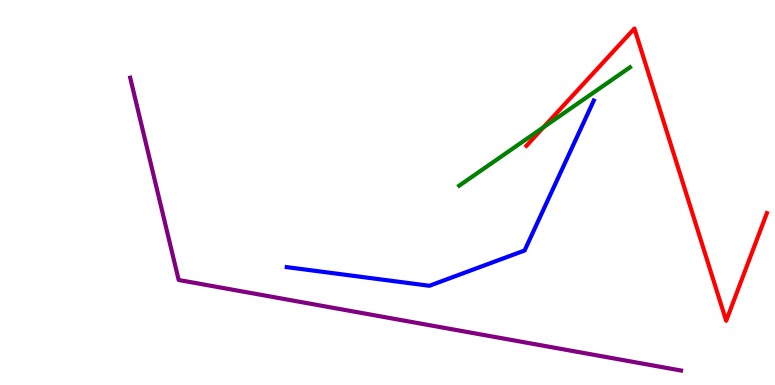[{'lines': ['blue', 'red'], 'intersections': []}, {'lines': ['green', 'red'], 'intersections': [{'x': 7.01, 'y': 6.7}]}, {'lines': ['purple', 'red'], 'intersections': []}, {'lines': ['blue', 'green'], 'intersections': []}, {'lines': ['blue', 'purple'], 'intersections': []}, {'lines': ['green', 'purple'], 'intersections': []}]